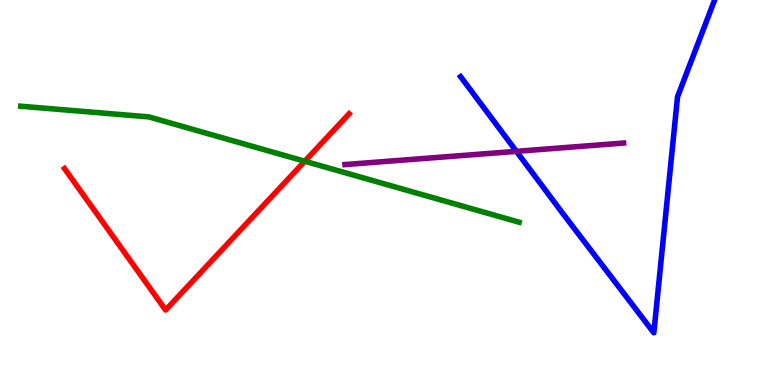[{'lines': ['blue', 'red'], 'intersections': []}, {'lines': ['green', 'red'], 'intersections': [{'x': 3.93, 'y': 5.81}]}, {'lines': ['purple', 'red'], 'intersections': []}, {'lines': ['blue', 'green'], 'intersections': []}, {'lines': ['blue', 'purple'], 'intersections': [{'x': 6.66, 'y': 6.07}]}, {'lines': ['green', 'purple'], 'intersections': []}]